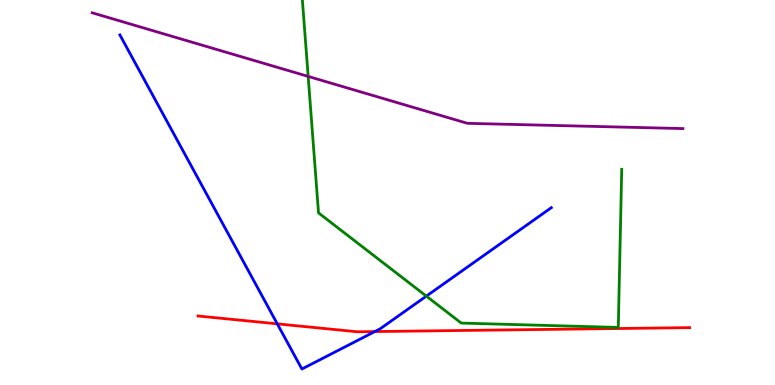[{'lines': ['blue', 'red'], 'intersections': [{'x': 3.58, 'y': 1.59}, {'x': 4.84, 'y': 1.39}]}, {'lines': ['green', 'red'], 'intersections': []}, {'lines': ['purple', 'red'], 'intersections': []}, {'lines': ['blue', 'green'], 'intersections': [{'x': 5.5, 'y': 2.31}]}, {'lines': ['blue', 'purple'], 'intersections': []}, {'lines': ['green', 'purple'], 'intersections': [{'x': 3.98, 'y': 8.02}]}]